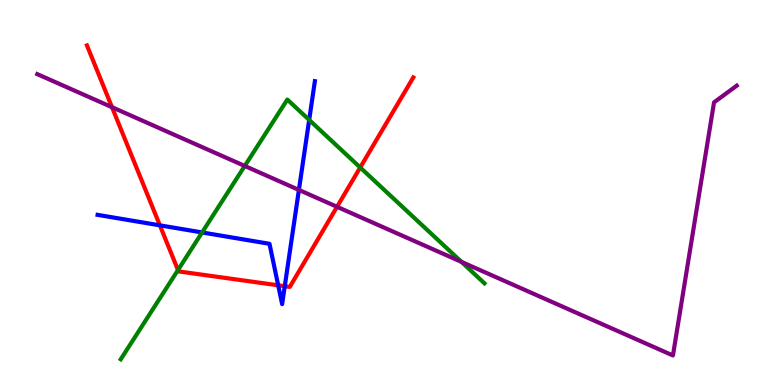[{'lines': ['blue', 'red'], 'intersections': [{'x': 2.06, 'y': 4.15}, {'x': 3.59, 'y': 2.59}, {'x': 3.67, 'y': 2.57}]}, {'lines': ['green', 'red'], 'intersections': [{'x': 2.3, 'y': 2.99}, {'x': 4.65, 'y': 5.65}]}, {'lines': ['purple', 'red'], 'intersections': [{'x': 1.45, 'y': 7.22}, {'x': 4.35, 'y': 4.63}]}, {'lines': ['blue', 'green'], 'intersections': [{'x': 2.61, 'y': 3.96}, {'x': 3.99, 'y': 6.89}]}, {'lines': ['blue', 'purple'], 'intersections': [{'x': 3.86, 'y': 5.07}]}, {'lines': ['green', 'purple'], 'intersections': [{'x': 3.16, 'y': 5.69}, {'x': 5.95, 'y': 3.2}]}]